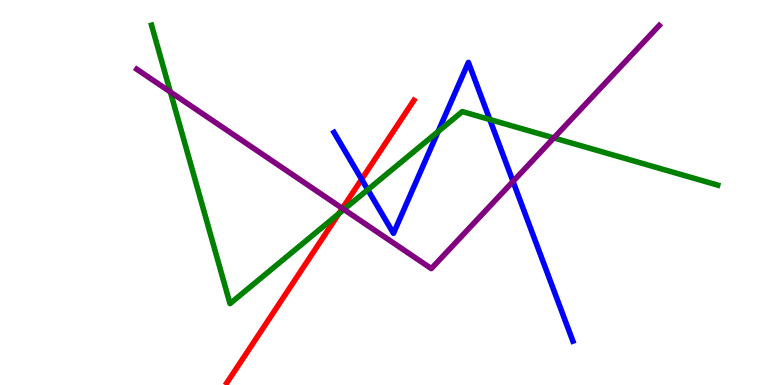[{'lines': ['blue', 'red'], 'intersections': [{'x': 4.67, 'y': 5.34}]}, {'lines': ['green', 'red'], 'intersections': [{'x': 4.37, 'y': 4.45}]}, {'lines': ['purple', 'red'], 'intersections': [{'x': 4.42, 'y': 4.59}]}, {'lines': ['blue', 'green'], 'intersections': [{'x': 4.75, 'y': 5.07}, {'x': 5.65, 'y': 6.58}, {'x': 6.32, 'y': 6.9}]}, {'lines': ['blue', 'purple'], 'intersections': [{'x': 6.62, 'y': 5.29}]}, {'lines': ['green', 'purple'], 'intersections': [{'x': 2.2, 'y': 7.61}, {'x': 4.44, 'y': 4.56}, {'x': 7.15, 'y': 6.42}]}]